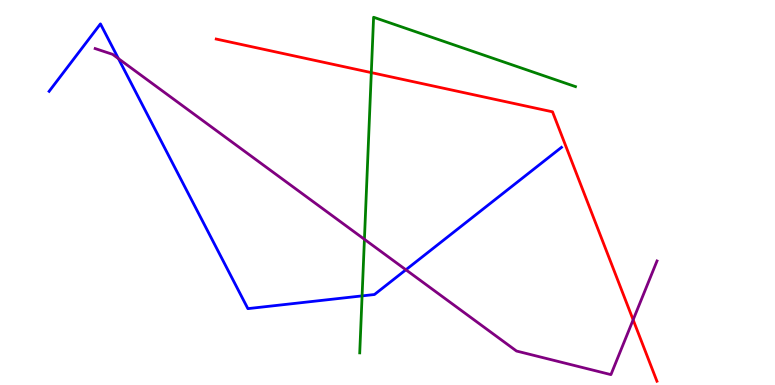[{'lines': ['blue', 'red'], 'intersections': []}, {'lines': ['green', 'red'], 'intersections': [{'x': 4.79, 'y': 8.11}]}, {'lines': ['purple', 'red'], 'intersections': [{'x': 8.17, 'y': 1.69}]}, {'lines': ['blue', 'green'], 'intersections': [{'x': 4.67, 'y': 2.31}]}, {'lines': ['blue', 'purple'], 'intersections': [{'x': 1.53, 'y': 8.48}, {'x': 5.24, 'y': 2.99}]}, {'lines': ['green', 'purple'], 'intersections': [{'x': 4.7, 'y': 3.78}]}]